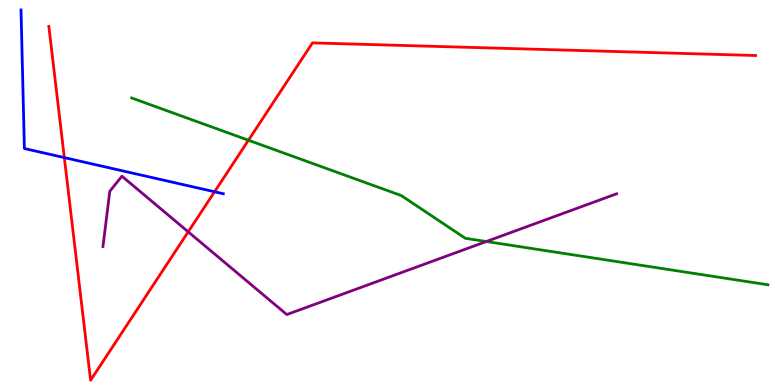[{'lines': ['blue', 'red'], 'intersections': [{'x': 0.83, 'y': 5.91}, {'x': 2.77, 'y': 5.02}]}, {'lines': ['green', 'red'], 'intersections': [{'x': 3.21, 'y': 6.36}]}, {'lines': ['purple', 'red'], 'intersections': [{'x': 2.43, 'y': 3.98}]}, {'lines': ['blue', 'green'], 'intersections': []}, {'lines': ['blue', 'purple'], 'intersections': []}, {'lines': ['green', 'purple'], 'intersections': [{'x': 6.27, 'y': 3.73}]}]